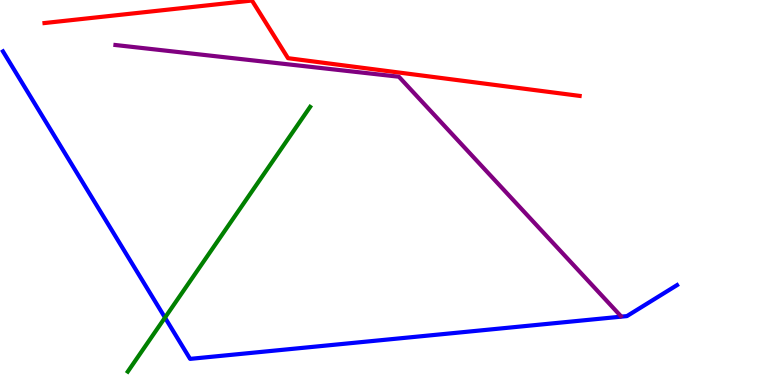[{'lines': ['blue', 'red'], 'intersections': []}, {'lines': ['green', 'red'], 'intersections': []}, {'lines': ['purple', 'red'], 'intersections': []}, {'lines': ['blue', 'green'], 'intersections': [{'x': 2.13, 'y': 1.75}]}, {'lines': ['blue', 'purple'], 'intersections': []}, {'lines': ['green', 'purple'], 'intersections': []}]